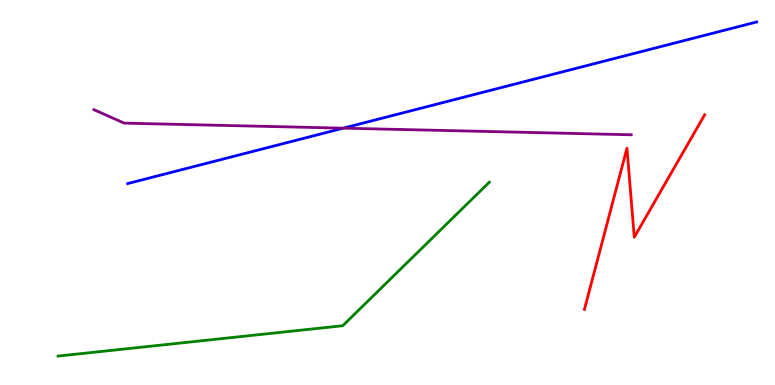[{'lines': ['blue', 'red'], 'intersections': []}, {'lines': ['green', 'red'], 'intersections': []}, {'lines': ['purple', 'red'], 'intersections': []}, {'lines': ['blue', 'green'], 'intersections': []}, {'lines': ['blue', 'purple'], 'intersections': [{'x': 4.43, 'y': 6.67}]}, {'lines': ['green', 'purple'], 'intersections': []}]